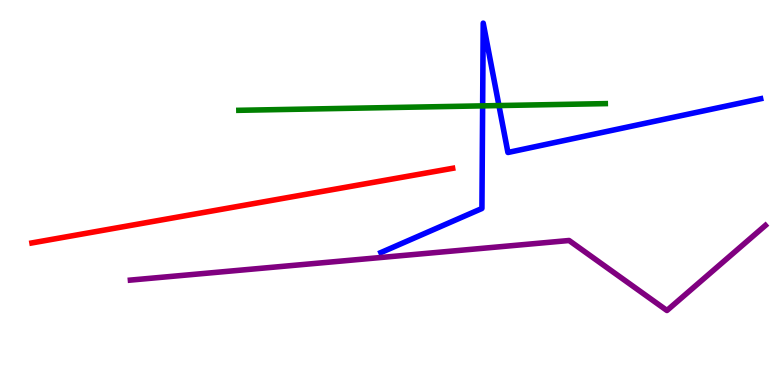[{'lines': ['blue', 'red'], 'intersections': []}, {'lines': ['green', 'red'], 'intersections': []}, {'lines': ['purple', 'red'], 'intersections': []}, {'lines': ['blue', 'green'], 'intersections': [{'x': 6.23, 'y': 7.25}, {'x': 6.44, 'y': 7.26}]}, {'lines': ['blue', 'purple'], 'intersections': []}, {'lines': ['green', 'purple'], 'intersections': []}]